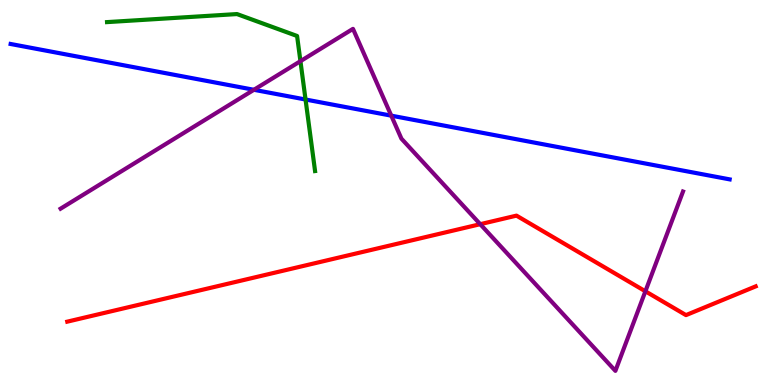[{'lines': ['blue', 'red'], 'intersections': []}, {'lines': ['green', 'red'], 'intersections': []}, {'lines': ['purple', 'red'], 'intersections': [{'x': 6.2, 'y': 4.18}, {'x': 8.33, 'y': 2.43}]}, {'lines': ['blue', 'green'], 'intersections': [{'x': 3.94, 'y': 7.42}]}, {'lines': ['blue', 'purple'], 'intersections': [{'x': 3.28, 'y': 7.67}, {'x': 5.05, 'y': 7.0}]}, {'lines': ['green', 'purple'], 'intersections': [{'x': 3.88, 'y': 8.41}]}]